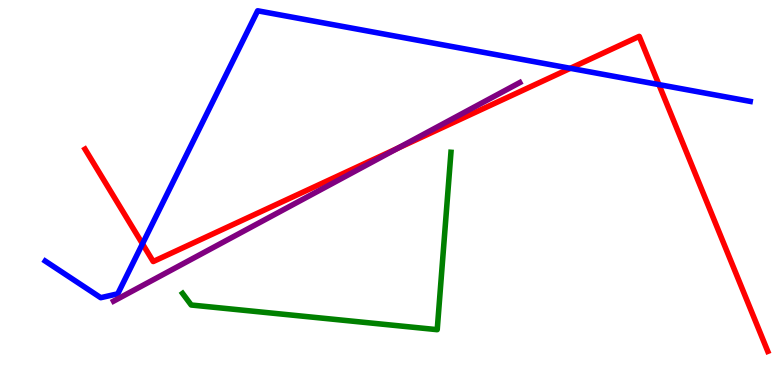[{'lines': ['blue', 'red'], 'intersections': [{'x': 1.84, 'y': 3.67}, {'x': 7.36, 'y': 8.23}, {'x': 8.5, 'y': 7.8}]}, {'lines': ['green', 'red'], 'intersections': []}, {'lines': ['purple', 'red'], 'intersections': [{'x': 5.13, 'y': 6.15}]}, {'lines': ['blue', 'green'], 'intersections': []}, {'lines': ['blue', 'purple'], 'intersections': []}, {'lines': ['green', 'purple'], 'intersections': []}]